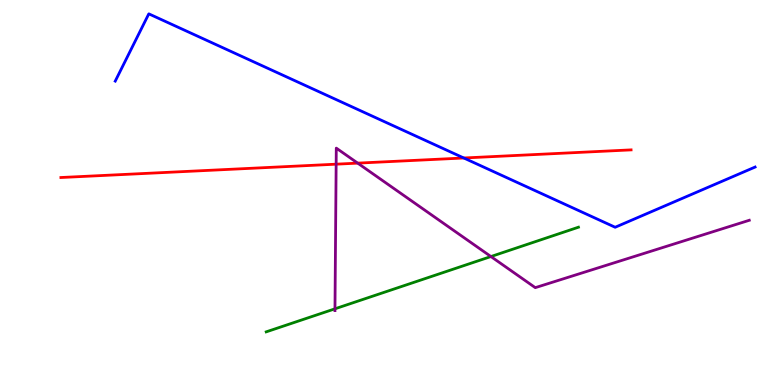[{'lines': ['blue', 'red'], 'intersections': [{'x': 5.98, 'y': 5.9}]}, {'lines': ['green', 'red'], 'intersections': []}, {'lines': ['purple', 'red'], 'intersections': [{'x': 4.34, 'y': 5.74}, {'x': 4.62, 'y': 5.76}]}, {'lines': ['blue', 'green'], 'intersections': []}, {'lines': ['blue', 'purple'], 'intersections': []}, {'lines': ['green', 'purple'], 'intersections': [{'x': 4.32, 'y': 1.98}, {'x': 6.33, 'y': 3.34}]}]